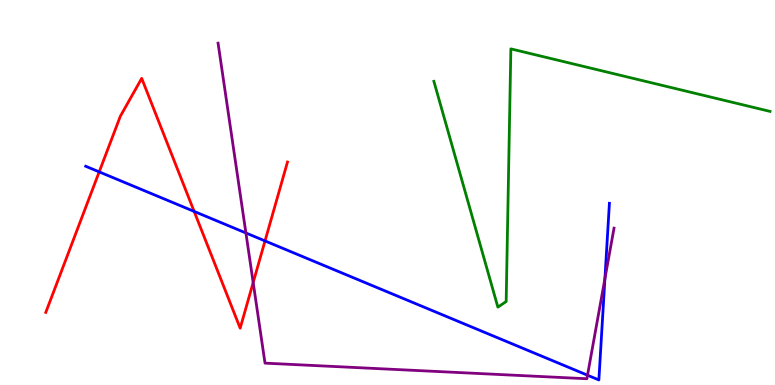[{'lines': ['blue', 'red'], 'intersections': [{'x': 1.28, 'y': 5.54}, {'x': 2.51, 'y': 4.51}, {'x': 3.42, 'y': 3.74}]}, {'lines': ['green', 'red'], 'intersections': []}, {'lines': ['purple', 'red'], 'intersections': [{'x': 3.27, 'y': 2.66}]}, {'lines': ['blue', 'green'], 'intersections': []}, {'lines': ['blue', 'purple'], 'intersections': [{'x': 3.17, 'y': 3.95}, {'x': 7.58, 'y': 0.254}, {'x': 7.81, 'y': 2.76}]}, {'lines': ['green', 'purple'], 'intersections': []}]